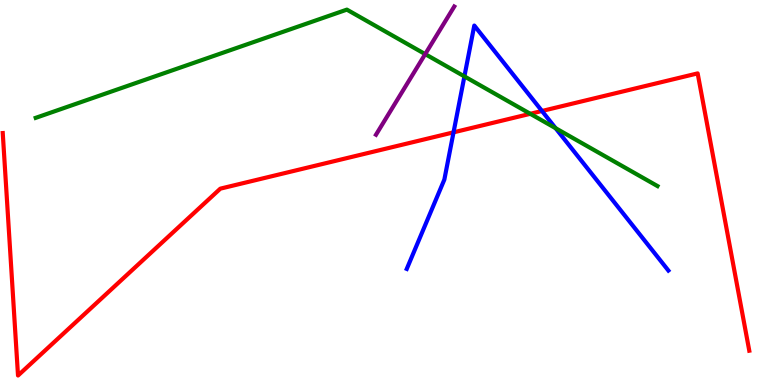[{'lines': ['blue', 'red'], 'intersections': [{'x': 5.85, 'y': 6.56}, {'x': 6.99, 'y': 7.12}]}, {'lines': ['green', 'red'], 'intersections': [{'x': 6.84, 'y': 7.04}]}, {'lines': ['purple', 'red'], 'intersections': []}, {'lines': ['blue', 'green'], 'intersections': [{'x': 5.99, 'y': 8.02}, {'x': 7.17, 'y': 6.67}]}, {'lines': ['blue', 'purple'], 'intersections': []}, {'lines': ['green', 'purple'], 'intersections': [{'x': 5.49, 'y': 8.59}]}]